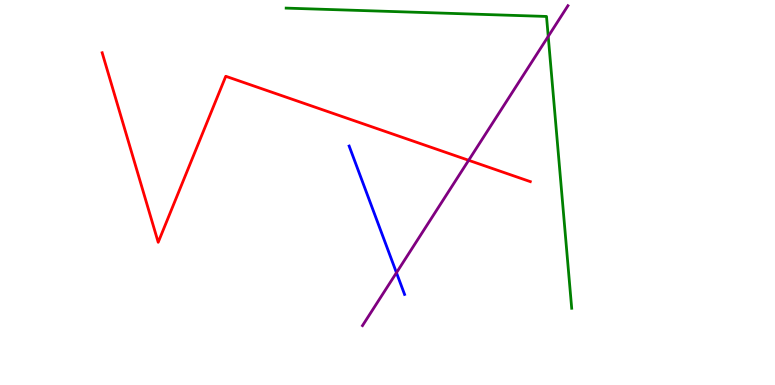[{'lines': ['blue', 'red'], 'intersections': []}, {'lines': ['green', 'red'], 'intersections': []}, {'lines': ['purple', 'red'], 'intersections': [{'x': 6.05, 'y': 5.84}]}, {'lines': ['blue', 'green'], 'intersections': []}, {'lines': ['blue', 'purple'], 'intersections': [{'x': 5.12, 'y': 2.92}]}, {'lines': ['green', 'purple'], 'intersections': [{'x': 7.07, 'y': 9.05}]}]